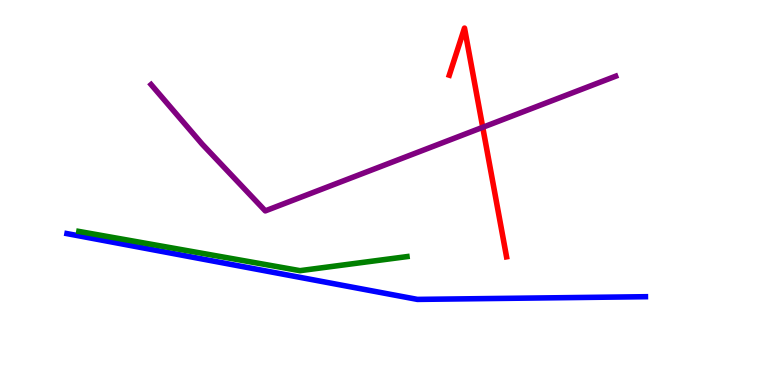[{'lines': ['blue', 'red'], 'intersections': []}, {'lines': ['green', 'red'], 'intersections': []}, {'lines': ['purple', 'red'], 'intersections': [{'x': 6.23, 'y': 6.69}]}, {'lines': ['blue', 'green'], 'intersections': []}, {'lines': ['blue', 'purple'], 'intersections': []}, {'lines': ['green', 'purple'], 'intersections': []}]